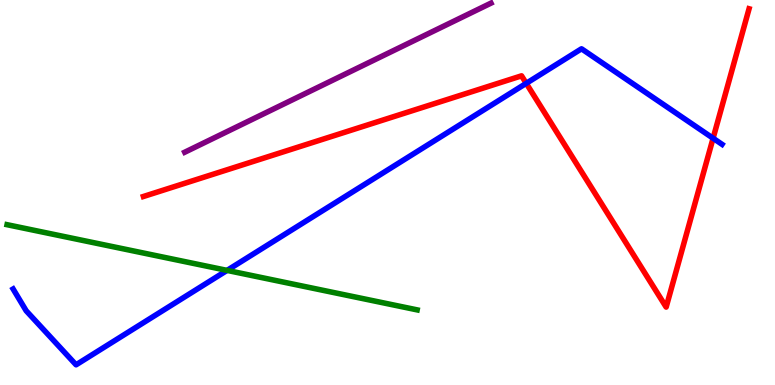[{'lines': ['blue', 'red'], 'intersections': [{'x': 6.79, 'y': 7.84}, {'x': 9.2, 'y': 6.41}]}, {'lines': ['green', 'red'], 'intersections': []}, {'lines': ['purple', 'red'], 'intersections': []}, {'lines': ['blue', 'green'], 'intersections': [{'x': 2.93, 'y': 2.98}]}, {'lines': ['blue', 'purple'], 'intersections': []}, {'lines': ['green', 'purple'], 'intersections': []}]